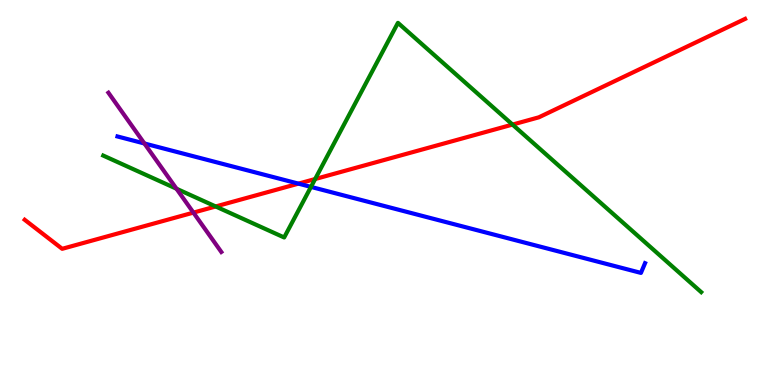[{'lines': ['blue', 'red'], 'intersections': [{'x': 3.85, 'y': 5.23}]}, {'lines': ['green', 'red'], 'intersections': [{'x': 2.78, 'y': 4.64}, {'x': 4.07, 'y': 5.35}, {'x': 6.61, 'y': 6.76}]}, {'lines': ['purple', 'red'], 'intersections': [{'x': 2.5, 'y': 4.48}]}, {'lines': ['blue', 'green'], 'intersections': [{'x': 4.01, 'y': 5.15}]}, {'lines': ['blue', 'purple'], 'intersections': [{'x': 1.86, 'y': 6.27}]}, {'lines': ['green', 'purple'], 'intersections': [{'x': 2.28, 'y': 5.1}]}]